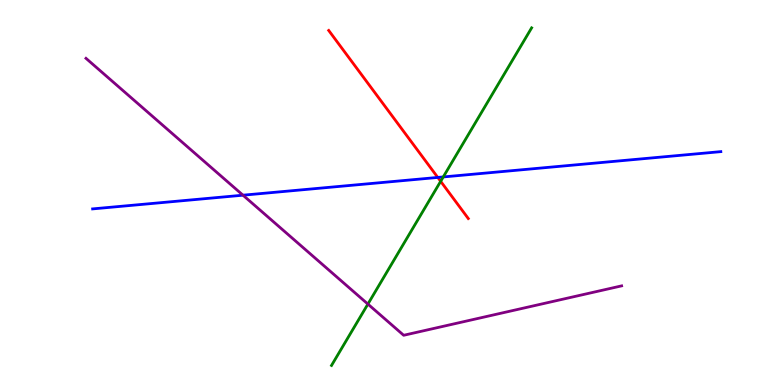[{'lines': ['blue', 'red'], 'intersections': [{'x': 5.65, 'y': 5.39}]}, {'lines': ['green', 'red'], 'intersections': [{'x': 5.69, 'y': 5.29}]}, {'lines': ['purple', 'red'], 'intersections': []}, {'lines': ['blue', 'green'], 'intersections': [{'x': 5.72, 'y': 5.4}]}, {'lines': ['blue', 'purple'], 'intersections': [{'x': 3.14, 'y': 4.93}]}, {'lines': ['green', 'purple'], 'intersections': [{'x': 4.75, 'y': 2.1}]}]